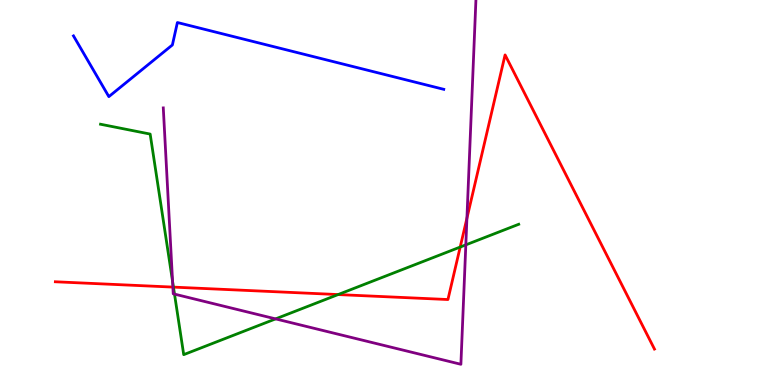[{'lines': ['blue', 'red'], 'intersections': []}, {'lines': ['green', 'red'], 'intersections': [{'x': 2.24, 'y': 2.54}, {'x': 4.36, 'y': 2.35}, {'x': 5.94, 'y': 3.58}]}, {'lines': ['purple', 'red'], 'intersections': [{'x': 2.23, 'y': 2.54}, {'x': 6.02, 'y': 4.33}]}, {'lines': ['blue', 'green'], 'intersections': []}, {'lines': ['blue', 'purple'], 'intersections': []}, {'lines': ['green', 'purple'], 'intersections': [{'x': 2.23, 'y': 2.69}, {'x': 2.25, 'y': 2.36}, {'x': 3.56, 'y': 1.72}, {'x': 6.01, 'y': 3.64}]}]